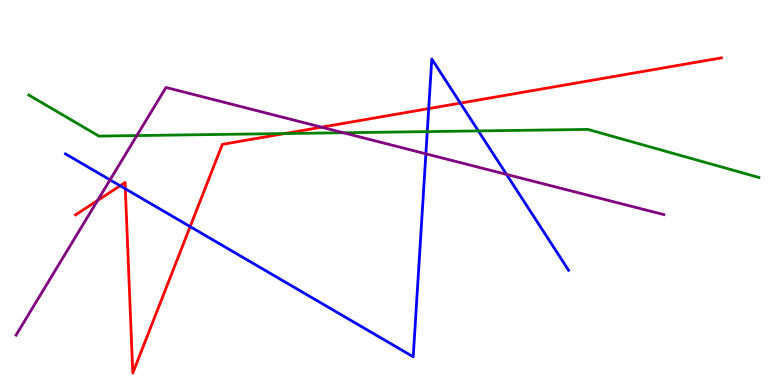[{'lines': ['blue', 'red'], 'intersections': [{'x': 1.55, 'y': 5.17}, {'x': 1.62, 'y': 5.1}, {'x': 2.45, 'y': 4.11}, {'x': 5.53, 'y': 7.18}, {'x': 5.94, 'y': 7.32}]}, {'lines': ['green', 'red'], 'intersections': [{'x': 3.67, 'y': 6.53}]}, {'lines': ['purple', 'red'], 'intersections': [{'x': 1.26, 'y': 4.79}, {'x': 4.15, 'y': 6.7}]}, {'lines': ['blue', 'green'], 'intersections': [{'x': 5.51, 'y': 6.58}, {'x': 6.17, 'y': 6.6}]}, {'lines': ['blue', 'purple'], 'intersections': [{'x': 1.42, 'y': 5.33}, {'x': 5.5, 'y': 6.0}, {'x': 6.54, 'y': 5.47}]}, {'lines': ['green', 'purple'], 'intersections': [{'x': 1.77, 'y': 6.48}, {'x': 4.43, 'y': 6.55}]}]